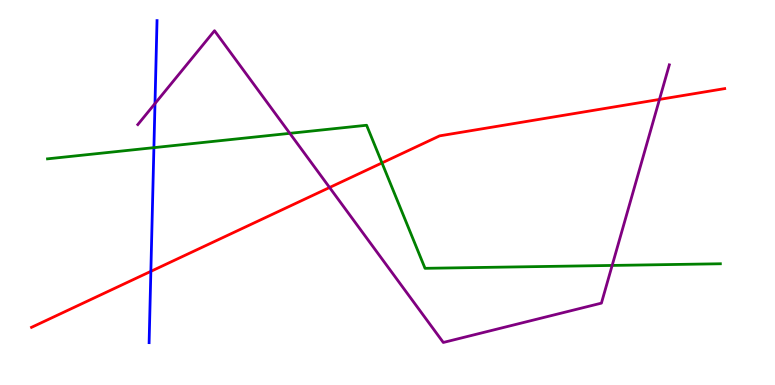[{'lines': ['blue', 'red'], 'intersections': [{'x': 1.95, 'y': 2.95}]}, {'lines': ['green', 'red'], 'intersections': [{'x': 4.93, 'y': 5.77}]}, {'lines': ['purple', 'red'], 'intersections': [{'x': 4.25, 'y': 5.13}, {'x': 8.51, 'y': 7.42}]}, {'lines': ['blue', 'green'], 'intersections': [{'x': 1.99, 'y': 6.17}]}, {'lines': ['blue', 'purple'], 'intersections': [{'x': 2.0, 'y': 7.31}]}, {'lines': ['green', 'purple'], 'intersections': [{'x': 3.74, 'y': 6.54}, {'x': 7.9, 'y': 3.11}]}]